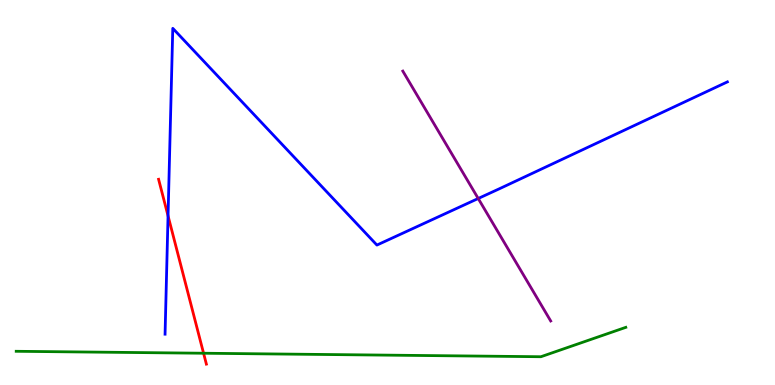[{'lines': ['blue', 'red'], 'intersections': [{'x': 2.17, 'y': 4.39}]}, {'lines': ['green', 'red'], 'intersections': [{'x': 2.63, 'y': 0.825}]}, {'lines': ['purple', 'red'], 'intersections': []}, {'lines': ['blue', 'green'], 'intersections': []}, {'lines': ['blue', 'purple'], 'intersections': [{'x': 6.17, 'y': 4.84}]}, {'lines': ['green', 'purple'], 'intersections': []}]